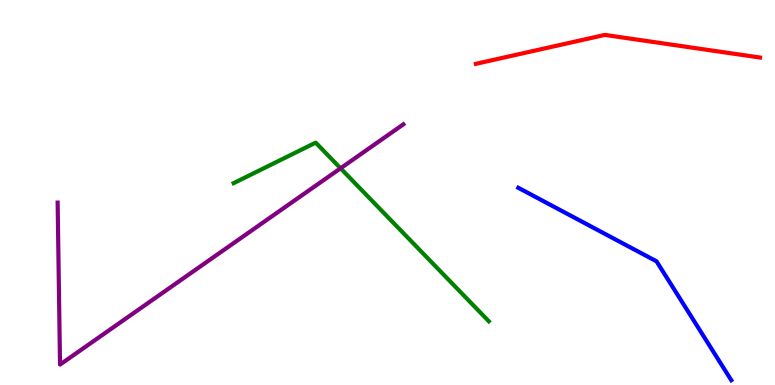[{'lines': ['blue', 'red'], 'intersections': []}, {'lines': ['green', 'red'], 'intersections': []}, {'lines': ['purple', 'red'], 'intersections': []}, {'lines': ['blue', 'green'], 'intersections': []}, {'lines': ['blue', 'purple'], 'intersections': []}, {'lines': ['green', 'purple'], 'intersections': [{'x': 4.39, 'y': 5.63}]}]